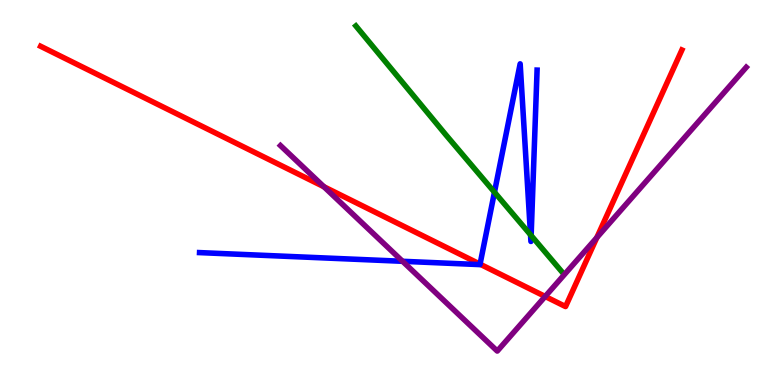[{'lines': ['blue', 'red'], 'intersections': [{'x': 6.19, 'y': 3.14}]}, {'lines': ['green', 'red'], 'intersections': []}, {'lines': ['purple', 'red'], 'intersections': [{'x': 4.18, 'y': 5.15}, {'x': 7.03, 'y': 2.3}, {'x': 7.7, 'y': 3.83}]}, {'lines': ['blue', 'green'], 'intersections': [{'x': 6.38, 'y': 5.01}, {'x': 6.85, 'y': 3.9}, {'x': 6.85, 'y': 3.88}]}, {'lines': ['blue', 'purple'], 'intersections': [{'x': 5.19, 'y': 3.21}]}, {'lines': ['green', 'purple'], 'intersections': []}]